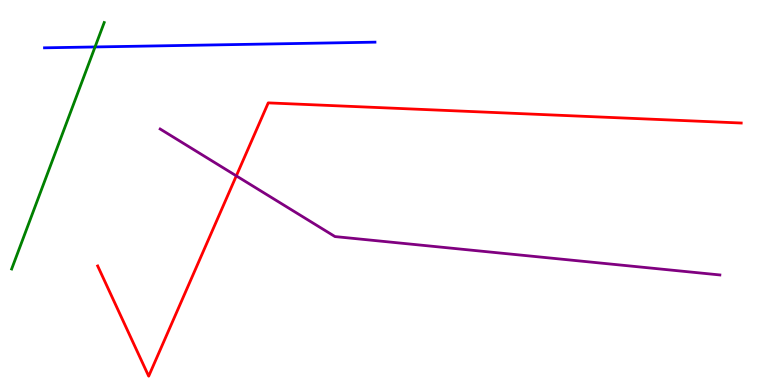[{'lines': ['blue', 'red'], 'intersections': []}, {'lines': ['green', 'red'], 'intersections': []}, {'lines': ['purple', 'red'], 'intersections': [{'x': 3.05, 'y': 5.43}]}, {'lines': ['blue', 'green'], 'intersections': [{'x': 1.23, 'y': 8.78}]}, {'lines': ['blue', 'purple'], 'intersections': []}, {'lines': ['green', 'purple'], 'intersections': []}]